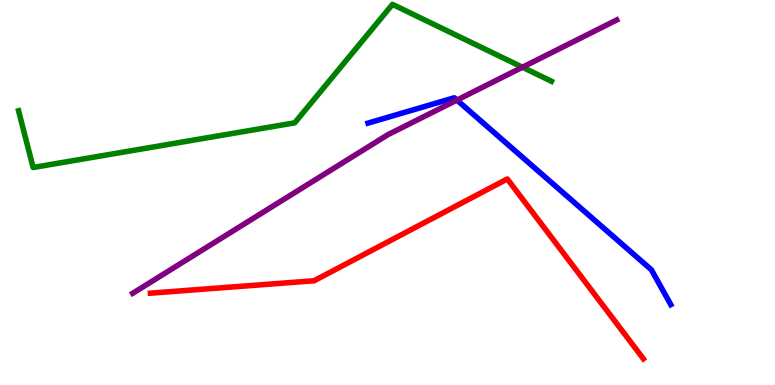[{'lines': ['blue', 'red'], 'intersections': []}, {'lines': ['green', 'red'], 'intersections': []}, {'lines': ['purple', 'red'], 'intersections': []}, {'lines': ['blue', 'green'], 'intersections': []}, {'lines': ['blue', 'purple'], 'intersections': [{'x': 5.9, 'y': 7.4}]}, {'lines': ['green', 'purple'], 'intersections': [{'x': 6.74, 'y': 8.25}]}]